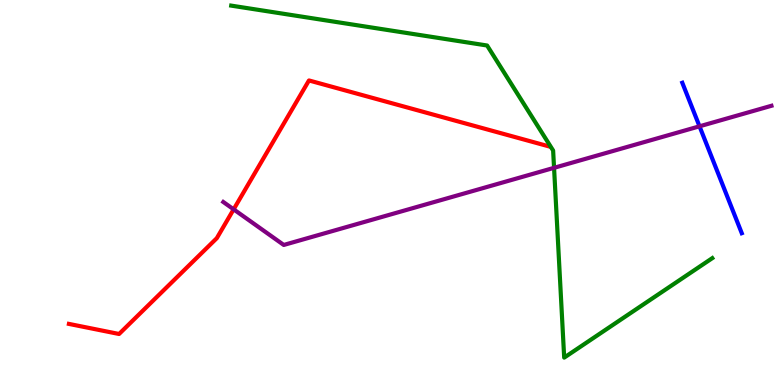[{'lines': ['blue', 'red'], 'intersections': []}, {'lines': ['green', 'red'], 'intersections': []}, {'lines': ['purple', 'red'], 'intersections': [{'x': 3.01, 'y': 4.56}]}, {'lines': ['blue', 'green'], 'intersections': []}, {'lines': ['blue', 'purple'], 'intersections': [{'x': 9.03, 'y': 6.72}]}, {'lines': ['green', 'purple'], 'intersections': [{'x': 7.15, 'y': 5.64}]}]